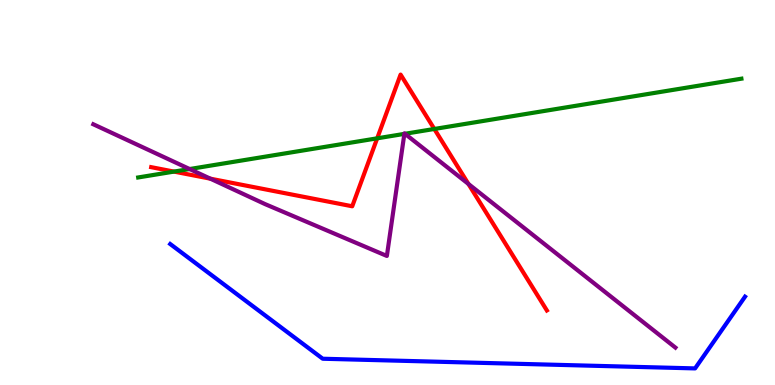[{'lines': ['blue', 'red'], 'intersections': []}, {'lines': ['green', 'red'], 'intersections': [{'x': 2.24, 'y': 5.54}, {'x': 4.87, 'y': 6.41}, {'x': 5.6, 'y': 6.65}]}, {'lines': ['purple', 'red'], 'intersections': [{'x': 2.71, 'y': 5.36}, {'x': 6.04, 'y': 5.22}]}, {'lines': ['blue', 'green'], 'intersections': []}, {'lines': ['blue', 'purple'], 'intersections': []}, {'lines': ['green', 'purple'], 'intersections': [{'x': 2.45, 'y': 5.61}, {'x': 5.22, 'y': 6.52}, {'x': 5.23, 'y': 6.53}]}]